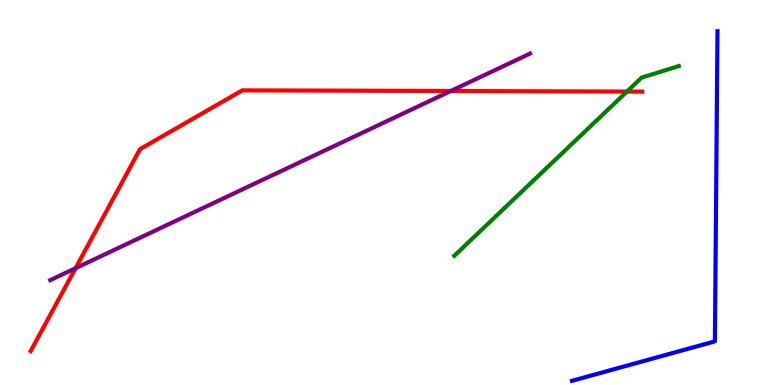[{'lines': ['blue', 'red'], 'intersections': []}, {'lines': ['green', 'red'], 'intersections': [{'x': 8.09, 'y': 7.62}]}, {'lines': ['purple', 'red'], 'intersections': [{'x': 0.975, 'y': 3.03}, {'x': 5.82, 'y': 7.64}]}, {'lines': ['blue', 'green'], 'intersections': []}, {'lines': ['blue', 'purple'], 'intersections': []}, {'lines': ['green', 'purple'], 'intersections': []}]